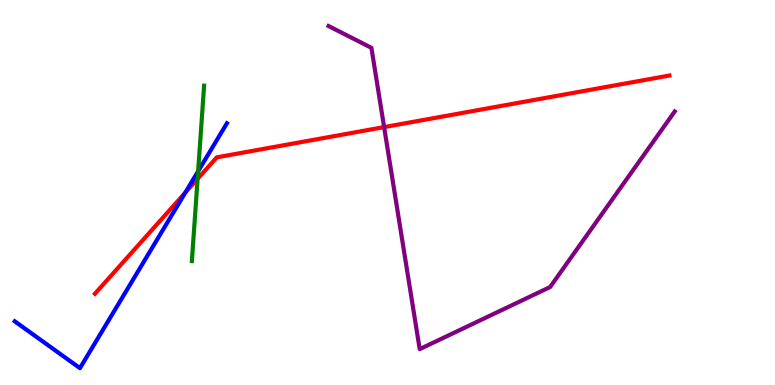[{'lines': ['blue', 'red'], 'intersections': [{'x': 2.39, 'y': 5.0}]}, {'lines': ['green', 'red'], 'intersections': [{'x': 2.55, 'y': 5.35}]}, {'lines': ['purple', 'red'], 'intersections': [{'x': 4.96, 'y': 6.7}]}, {'lines': ['blue', 'green'], 'intersections': [{'x': 2.56, 'y': 5.55}]}, {'lines': ['blue', 'purple'], 'intersections': []}, {'lines': ['green', 'purple'], 'intersections': []}]